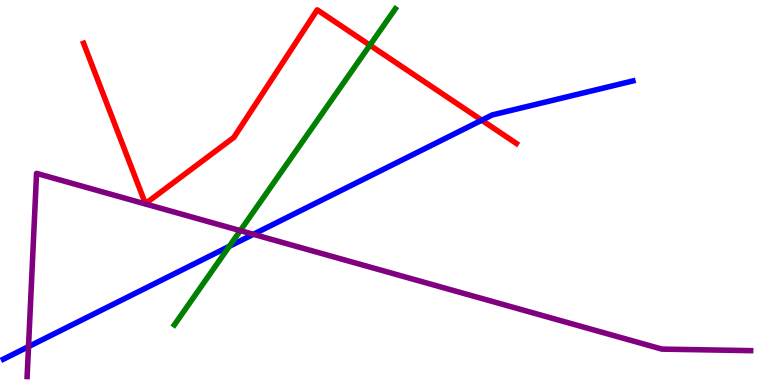[{'lines': ['blue', 'red'], 'intersections': [{'x': 6.22, 'y': 6.88}]}, {'lines': ['green', 'red'], 'intersections': [{'x': 4.77, 'y': 8.83}]}, {'lines': ['purple', 'red'], 'intersections': []}, {'lines': ['blue', 'green'], 'intersections': [{'x': 2.96, 'y': 3.6}]}, {'lines': ['blue', 'purple'], 'intersections': [{'x': 0.368, 'y': 0.997}, {'x': 3.27, 'y': 3.91}]}, {'lines': ['green', 'purple'], 'intersections': [{'x': 3.1, 'y': 4.01}]}]